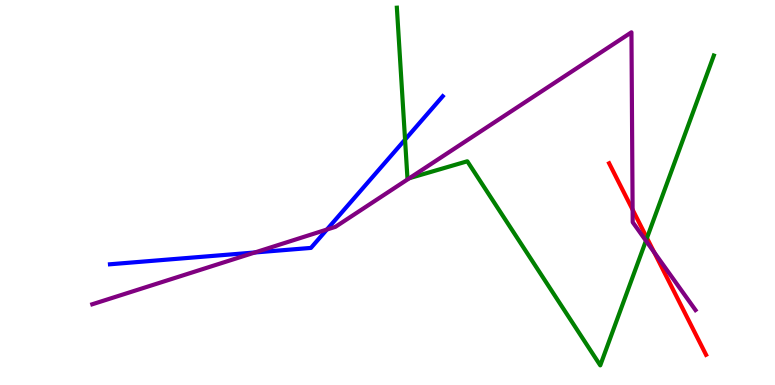[{'lines': ['blue', 'red'], 'intersections': []}, {'lines': ['green', 'red'], 'intersections': [{'x': 8.35, 'y': 3.82}]}, {'lines': ['purple', 'red'], 'intersections': [{'x': 8.16, 'y': 4.55}, {'x': 8.44, 'y': 3.45}]}, {'lines': ['blue', 'green'], 'intersections': [{'x': 5.23, 'y': 6.37}]}, {'lines': ['blue', 'purple'], 'intersections': [{'x': 3.29, 'y': 3.44}, {'x': 4.22, 'y': 4.04}]}, {'lines': ['green', 'purple'], 'intersections': [{'x': 5.28, 'y': 5.37}, {'x': 8.33, 'y': 3.75}]}]